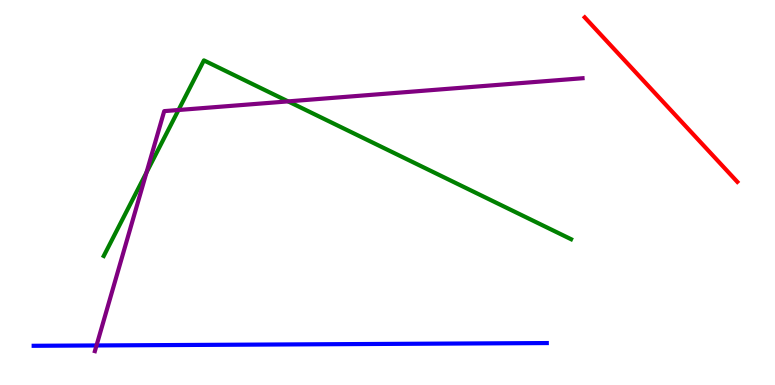[{'lines': ['blue', 'red'], 'intersections': []}, {'lines': ['green', 'red'], 'intersections': []}, {'lines': ['purple', 'red'], 'intersections': []}, {'lines': ['blue', 'green'], 'intersections': []}, {'lines': ['blue', 'purple'], 'intersections': [{'x': 1.25, 'y': 1.03}]}, {'lines': ['green', 'purple'], 'intersections': [{'x': 1.89, 'y': 5.52}, {'x': 2.3, 'y': 7.14}, {'x': 3.72, 'y': 7.37}]}]